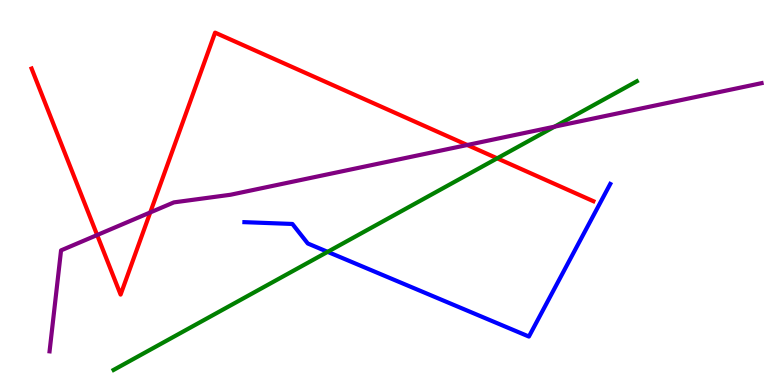[{'lines': ['blue', 'red'], 'intersections': []}, {'lines': ['green', 'red'], 'intersections': [{'x': 6.42, 'y': 5.89}]}, {'lines': ['purple', 'red'], 'intersections': [{'x': 1.25, 'y': 3.9}, {'x': 1.94, 'y': 4.48}, {'x': 6.03, 'y': 6.23}]}, {'lines': ['blue', 'green'], 'intersections': [{'x': 4.23, 'y': 3.46}]}, {'lines': ['blue', 'purple'], 'intersections': []}, {'lines': ['green', 'purple'], 'intersections': [{'x': 7.16, 'y': 6.71}]}]